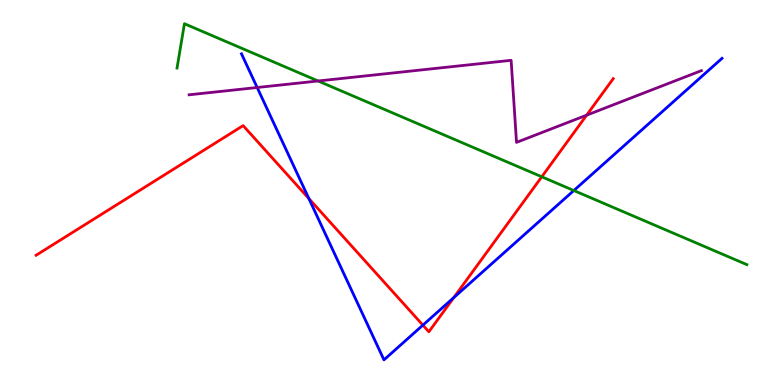[{'lines': ['blue', 'red'], 'intersections': [{'x': 3.99, 'y': 4.84}, {'x': 5.46, 'y': 1.55}, {'x': 5.86, 'y': 2.27}]}, {'lines': ['green', 'red'], 'intersections': [{'x': 6.99, 'y': 5.41}]}, {'lines': ['purple', 'red'], 'intersections': [{'x': 7.57, 'y': 7.01}]}, {'lines': ['blue', 'green'], 'intersections': [{'x': 7.4, 'y': 5.05}]}, {'lines': ['blue', 'purple'], 'intersections': [{'x': 3.32, 'y': 7.73}]}, {'lines': ['green', 'purple'], 'intersections': [{'x': 4.1, 'y': 7.9}]}]